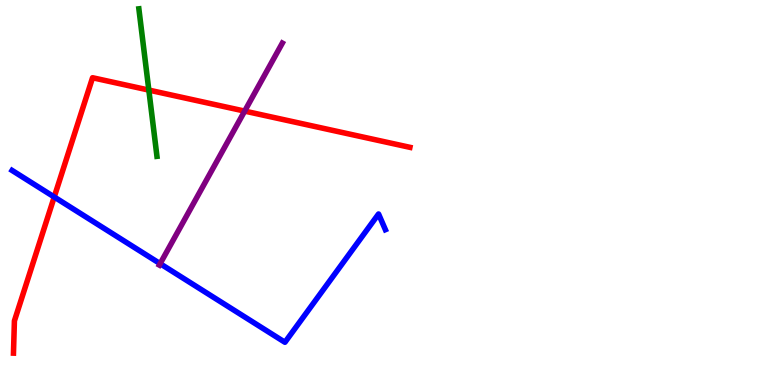[{'lines': ['blue', 'red'], 'intersections': [{'x': 0.7, 'y': 4.88}]}, {'lines': ['green', 'red'], 'intersections': [{'x': 1.92, 'y': 7.66}]}, {'lines': ['purple', 'red'], 'intersections': [{'x': 3.16, 'y': 7.11}]}, {'lines': ['blue', 'green'], 'intersections': []}, {'lines': ['blue', 'purple'], 'intersections': [{'x': 2.07, 'y': 3.15}]}, {'lines': ['green', 'purple'], 'intersections': []}]